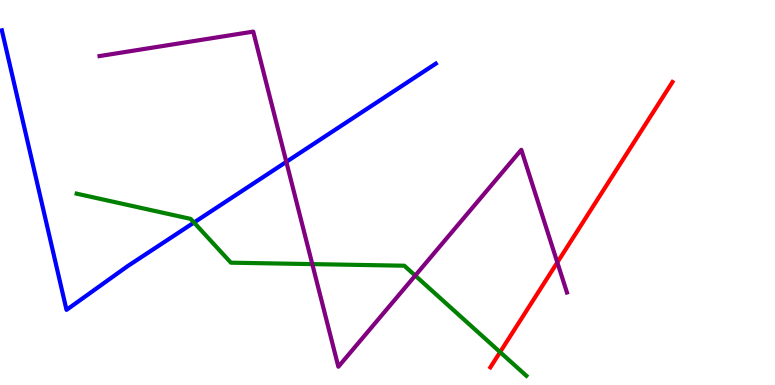[{'lines': ['blue', 'red'], 'intersections': []}, {'lines': ['green', 'red'], 'intersections': [{'x': 6.45, 'y': 0.855}]}, {'lines': ['purple', 'red'], 'intersections': [{'x': 7.19, 'y': 3.18}]}, {'lines': ['blue', 'green'], 'intersections': [{'x': 2.5, 'y': 4.22}]}, {'lines': ['blue', 'purple'], 'intersections': [{'x': 3.69, 'y': 5.8}]}, {'lines': ['green', 'purple'], 'intersections': [{'x': 4.03, 'y': 3.14}, {'x': 5.36, 'y': 2.84}]}]